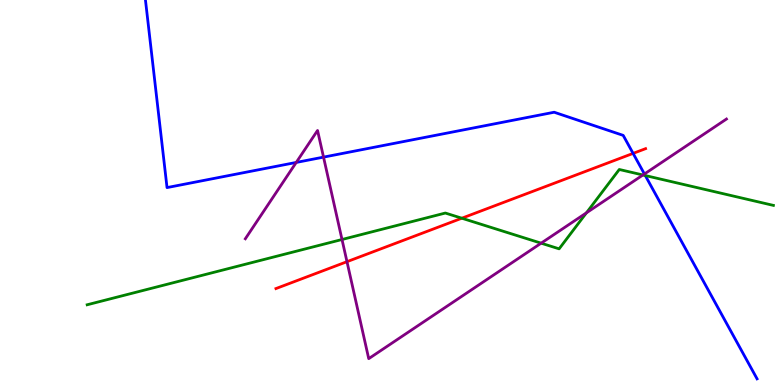[{'lines': ['blue', 'red'], 'intersections': [{'x': 8.17, 'y': 6.02}]}, {'lines': ['green', 'red'], 'intersections': [{'x': 5.96, 'y': 4.33}]}, {'lines': ['purple', 'red'], 'intersections': [{'x': 4.48, 'y': 3.2}]}, {'lines': ['blue', 'green'], 'intersections': [{'x': 8.33, 'y': 5.44}]}, {'lines': ['blue', 'purple'], 'intersections': [{'x': 3.82, 'y': 5.78}, {'x': 4.17, 'y': 5.92}, {'x': 8.32, 'y': 5.48}]}, {'lines': ['green', 'purple'], 'intersections': [{'x': 4.41, 'y': 3.78}, {'x': 6.98, 'y': 3.68}, {'x': 7.57, 'y': 4.47}, {'x': 8.3, 'y': 5.45}]}]